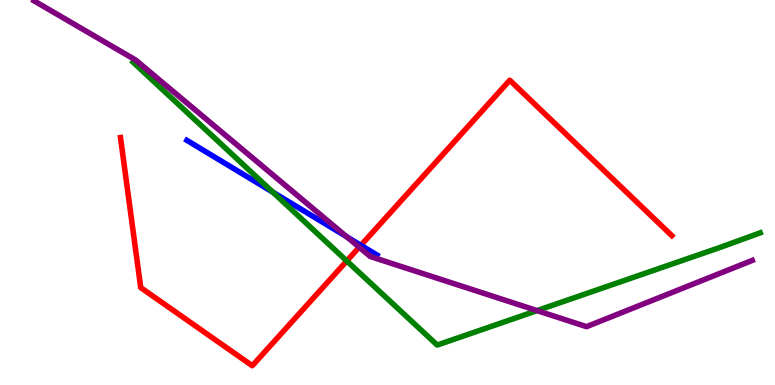[{'lines': ['blue', 'red'], 'intersections': [{'x': 4.66, 'y': 3.63}]}, {'lines': ['green', 'red'], 'intersections': [{'x': 4.47, 'y': 3.22}]}, {'lines': ['purple', 'red'], 'intersections': [{'x': 4.63, 'y': 3.58}]}, {'lines': ['blue', 'green'], 'intersections': [{'x': 3.52, 'y': 5.01}]}, {'lines': ['blue', 'purple'], 'intersections': [{'x': 4.47, 'y': 3.85}]}, {'lines': ['green', 'purple'], 'intersections': [{'x': 6.93, 'y': 1.93}]}]